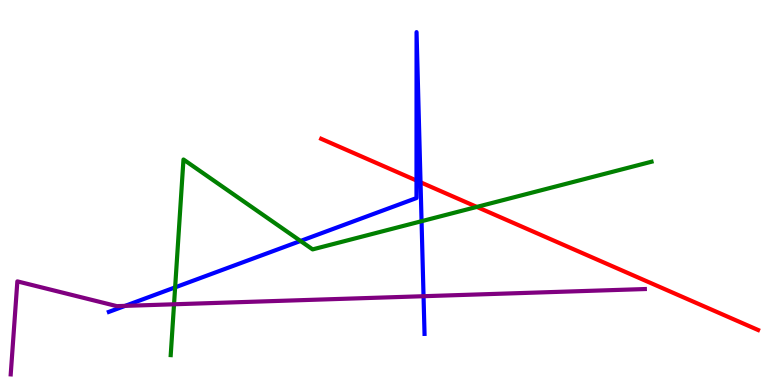[{'lines': ['blue', 'red'], 'intersections': [{'x': 5.37, 'y': 5.31}, {'x': 5.43, 'y': 5.27}]}, {'lines': ['green', 'red'], 'intersections': [{'x': 6.15, 'y': 4.63}]}, {'lines': ['purple', 'red'], 'intersections': []}, {'lines': ['blue', 'green'], 'intersections': [{'x': 2.26, 'y': 2.54}, {'x': 3.88, 'y': 3.74}, {'x': 5.44, 'y': 4.25}]}, {'lines': ['blue', 'purple'], 'intersections': [{'x': 1.61, 'y': 2.06}, {'x': 5.47, 'y': 2.31}]}, {'lines': ['green', 'purple'], 'intersections': [{'x': 2.25, 'y': 2.1}]}]